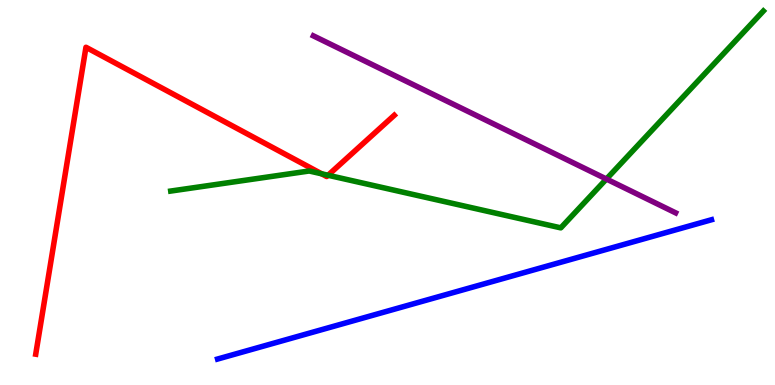[{'lines': ['blue', 'red'], 'intersections': []}, {'lines': ['green', 'red'], 'intersections': [{'x': 4.15, 'y': 5.49}, {'x': 4.23, 'y': 5.45}]}, {'lines': ['purple', 'red'], 'intersections': []}, {'lines': ['blue', 'green'], 'intersections': []}, {'lines': ['blue', 'purple'], 'intersections': []}, {'lines': ['green', 'purple'], 'intersections': [{'x': 7.82, 'y': 5.35}]}]